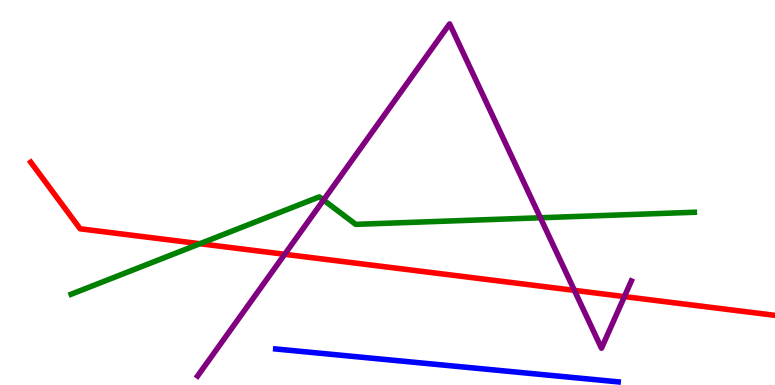[{'lines': ['blue', 'red'], 'intersections': []}, {'lines': ['green', 'red'], 'intersections': [{'x': 2.58, 'y': 3.67}]}, {'lines': ['purple', 'red'], 'intersections': [{'x': 3.67, 'y': 3.4}, {'x': 7.41, 'y': 2.46}, {'x': 8.06, 'y': 2.3}]}, {'lines': ['blue', 'green'], 'intersections': []}, {'lines': ['blue', 'purple'], 'intersections': []}, {'lines': ['green', 'purple'], 'intersections': [{'x': 4.17, 'y': 4.8}, {'x': 6.97, 'y': 4.34}]}]